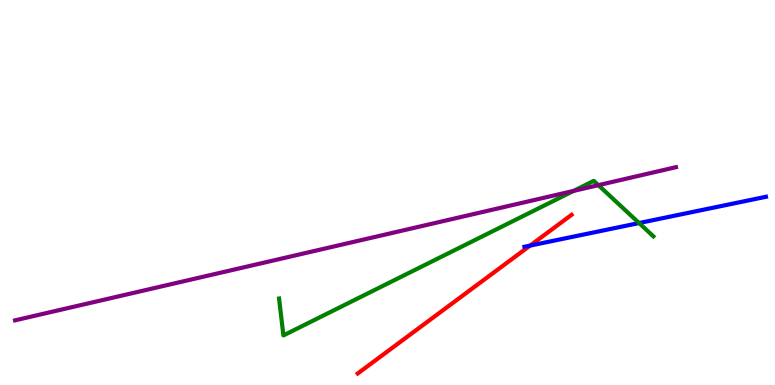[{'lines': ['blue', 'red'], 'intersections': [{'x': 6.84, 'y': 3.62}]}, {'lines': ['green', 'red'], 'intersections': []}, {'lines': ['purple', 'red'], 'intersections': []}, {'lines': ['blue', 'green'], 'intersections': [{'x': 8.25, 'y': 4.21}]}, {'lines': ['blue', 'purple'], 'intersections': []}, {'lines': ['green', 'purple'], 'intersections': [{'x': 7.4, 'y': 5.04}, {'x': 7.72, 'y': 5.19}]}]